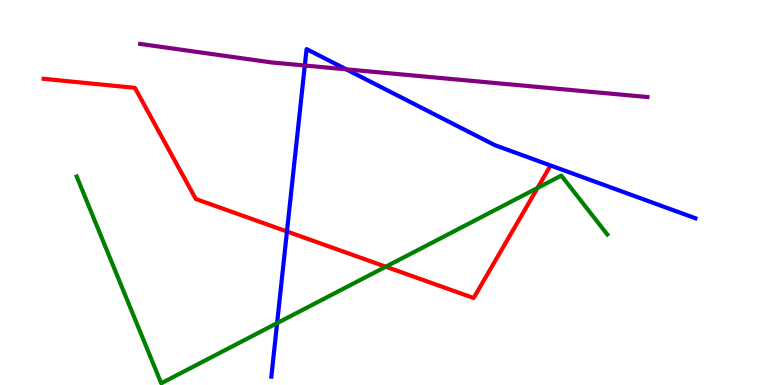[{'lines': ['blue', 'red'], 'intersections': [{'x': 3.7, 'y': 3.99}]}, {'lines': ['green', 'red'], 'intersections': [{'x': 4.98, 'y': 3.07}, {'x': 6.94, 'y': 5.12}]}, {'lines': ['purple', 'red'], 'intersections': []}, {'lines': ['blue', 'green'], 'intersections': [{'x': 3.58, 'y': 1.61}]}, {'lines': ['blue', 'purple'], 'intersections': [{'x': 3.93, 'y': 8.3}, {'x': 4.47, 'y': 8.2}]}, {'lines': ['green', 'purple'], 'intersections': []}]